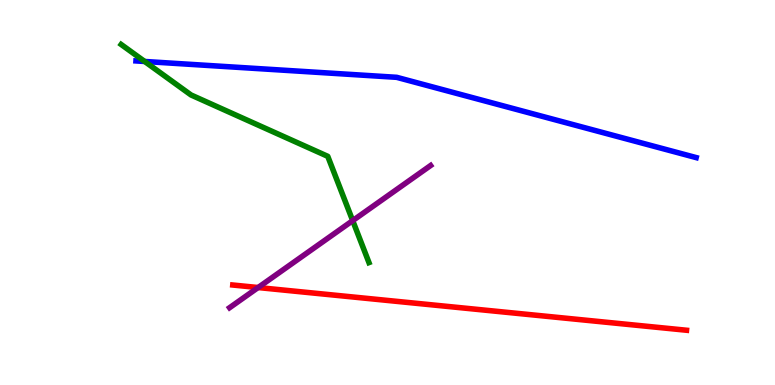[{'lines': ['blue', 'red'], 'intersections': []}, {'lines': ['green', 'red'], 'intersections': []}, {'lines': ['purple', 'red'], 'intersections': [{'x': 3.33, 'y': 2.53}]}, {'lines': ['blue', 'green'], 'intersections': [{'x': 1.87, 'y': 8.4}]}, {'lines': ['blue', 'purple'], 'intersections': []}, {'lines': ['green', 'purple'], 'intersections': [{'x': 4.55, 'y': 4.27}]}]